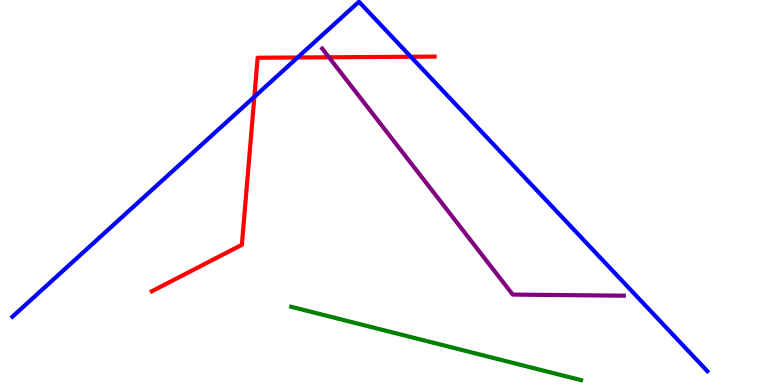[{'lines': ['blue', 'red'], 'intersections': [{'x': 3.28, 'y': 7.49}, {'x': 3.84, 'y': 8.51}, {'x': 5.3, 'y': 8.53}]}, {'lines': ['green', 'red'], 'intersections': []}, {'lines': ['purple', 'red'], 'intersections': [{'x': 4.24, 'y': 8.51}]}, {'lines': ['blue', 'green'], 'intersections': []}, {'lines': ['blue', 'purple'], 'intersections': []}, {'lines': ['green', 'purple'], 'intersections': []}]